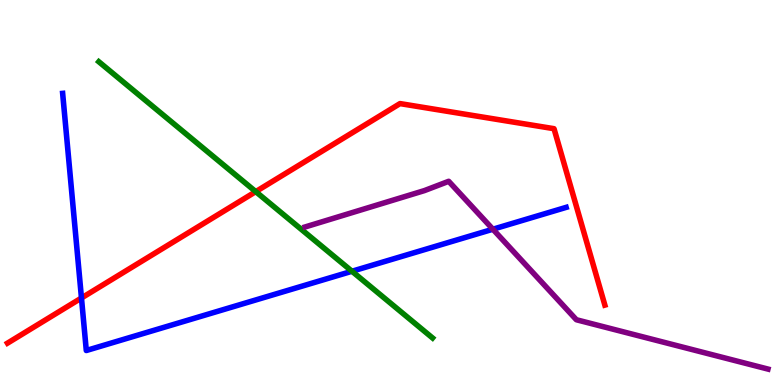[{'lines': ['blue', 'red'], 'intersections': [{'x': 1.05, 'y': 2.26}]}, {'lines': ['green', 'red'], 'intersections': [{'x': 3.3, 'y': 5.02}]}, {'lines': ['purple', 'red'], 'intersections': []}, {'lines': ['blue', 'green'], 'intersections': [{'x': 4.54, 'y': 2.95}]}, {'lines': ['blue', 'purple'], 'intersections': [{'x': 6.36, 'y': 4.05}]}, {'lines': ['green', 'purple'], 'intersections': []}]